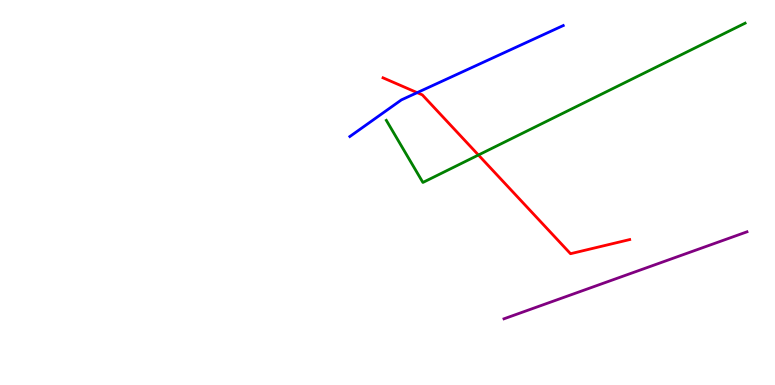[{'lines': ['blue', 'red'], 'intersections': [{'x': 5.38, 'y': 7.59}]}, {'lines': ['green', 'red'], 'intersections': [{'x': 6.17, 'y': 5.97}]}, {'lines': ['purple', 'red'], 'intersections': []}, {'lines': ['blue', 'green'], 'intersections': []}, {'lines': ['blue', 'purple'], 'intersections': []}, {'lines': ['green', 'purple'], 'intersections': []}]